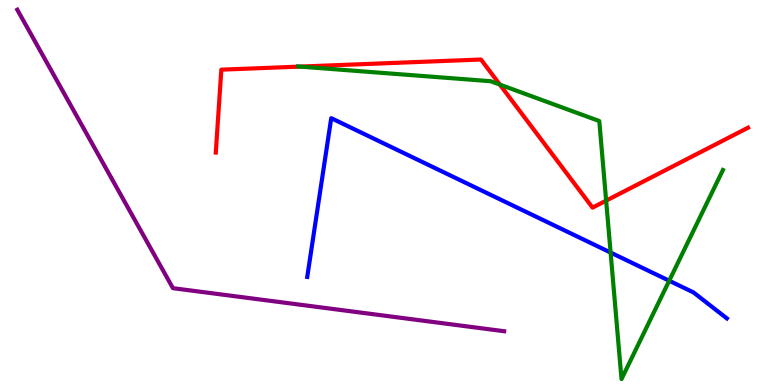[{'lines': ['blue', 'red'], 'intersections': []}, {'lines': ['green', 'red'], 'intersections': [{'x': 3.87, 'y': 8.27}, {'x': 6.45, 'y': 7.8}, {'x': 7.82, 'y': 4.79}]}, {'lines': ['purple', 'red'], 'intersections': []}, {'lines': ['blue', 'green'], 'intersections': [{'x': 7.88, 'y': 3.44}, {'x': 8.63, 'y': 2.71}]}, {'lines': ['blue', 'purple'], 'intersections': []}, {'lines': ['green', 'purple'], 'intersections': []}]